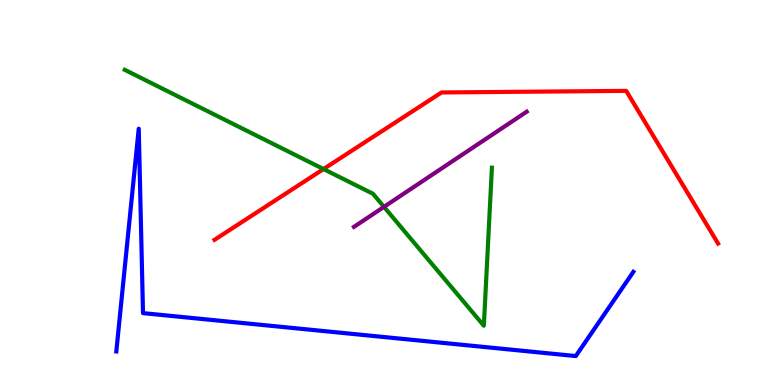[{'lines': ['blue', 'red'], 'intersections': []}, {'lines': ['green', 'red'], 'intersections': [{'x': 4.17, 'y': 5.61}]}, {'lines': ['purple', 'red'], 'intersections': []}, {'lines': ['blue', 'green'], 'intersections': []}, {'lines': ['blue', 'purple'], 'intersections': []}, {'lines': ['green', 'purple'], 'intersections': [{'x': 4.95, 'y': 4.63}]}]